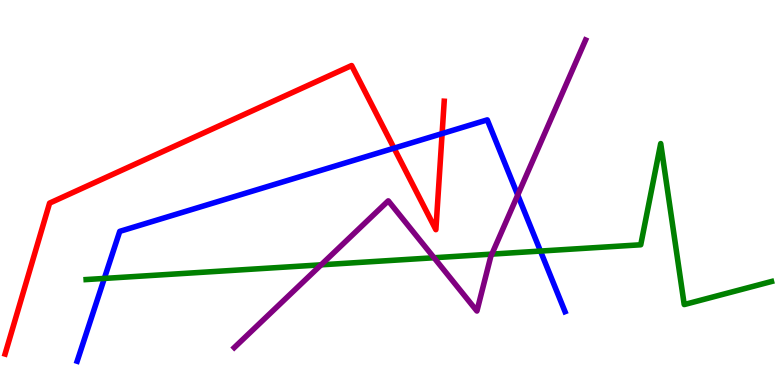[{'lines': ['blue', 'red'], 'intersections': [{'x': 5.08, 'y': 6.15}, {'x': 5.7, 'y': 6.53}]}, {'lines': ['green', 'red'], 'intersections': []}, {'lines': ['purple', 'red'], 'intersections': []}, {'lines': ['blue', 'green'], 'intersections': [{'x': 1.35, 'y': 2.77}, {'x': 6.97, 'y': 3.48}]}, {'lines': ['blue', 'purple'], 'intersections': [{'x': 6.68, 'y': 4.93}]}, {'lines': ['green', 'purple'], 'intersections': [{'x': 4.14, 'y': 3.12}, {'x': 5.6, 'y': 3.31}, {'x': 6.35, 'y': 3.4}]}]